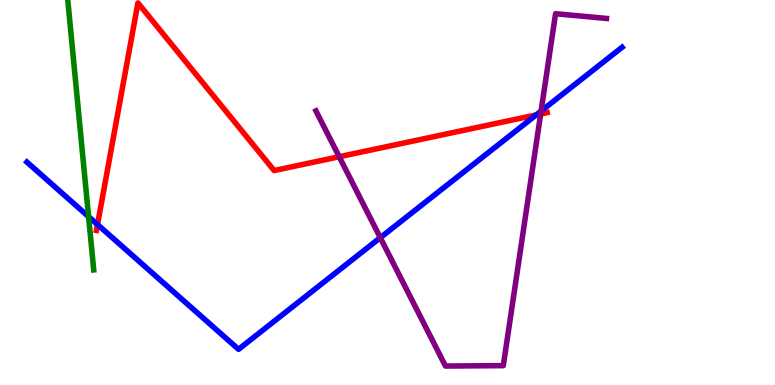[{'lines': ['blue', 'red'], 'intersections': [{'x': 1.26, 'y': 4.17}, {'x': 6.92, 'y': 7.01}]}, {'lines': ['green', 'red'], 'intersections': []}, {'lines': ['purple', 'red'], 'intersections': [{'x': 4.38, 'y': 5.93}, {'x': 6.98, 'y': 7.04}]}, {'lines': ['blue', 'green'], 'intersections': [{'x': 1.14, 'y': 4.37}]}, {'lines': ['blue', 'purple'], 'intersections': [{'x': 4.91, 'y': 3.83}, {'x': 6.98, 'y': 7.12}]}, {'lines': ['green', 'purple'], 'intersections': []}]